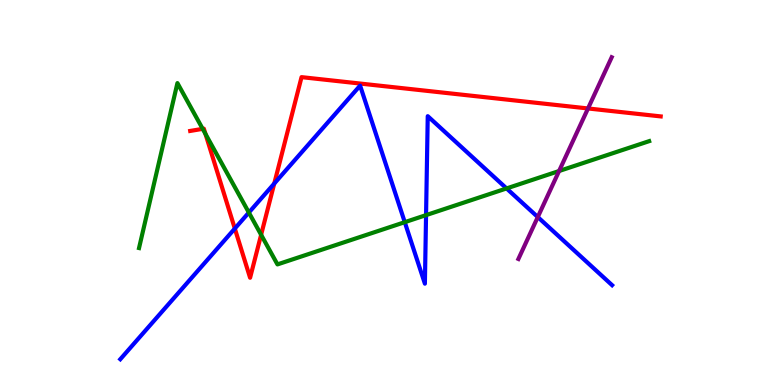[{'lines': ['blue', 'red'], 'intersections': [{'x': 3.03, 'y': 4.06}, {'x': 3.54, 'y': 5.23}]}, {'lines': ['green', 'red'], 'intersections': [{'x': 2.62, 'y': 6.65}, {'x': 2.65, 'y': 6.52}, {'x': 3.37, 'y': 3.9}]}, {'lines': ['purple', 'red'], 'intersections': [{'x': 7.59, 'y': 7.18}]}, {'lines': ['blue', 'green'], 'intersections': [{'x': 3.21, 'y': 4.48}, {'x': 5.22, 'y': 4.23}, {'x': 5.5, 'y': 4.41}, {'x': 6.54, 'y': 5.11}]}, {'lines': ['blue', 'purple'], 'intersections': [{'x': 6.94, 'y': 4.36}]}, {'lines': ['green', 'purple'], 'intersections': [{'x': 7.21, 'y': 5.56}]}]